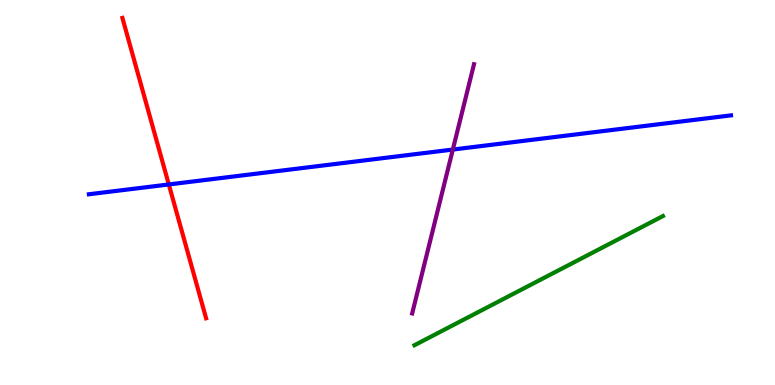[{'lines': ['blue', 'red'], 'intersections': [{'x': 2.18, 'y': 5.21}]}, {'lines': ['green', 'red'], 'intersections': []}, {'lines': ['purple', 'red'], 'intersections': []}, {'lines': ['blue', 'green'], 'intersections': []}, {'lines': ['blue', 'purple'], 'intersections': [{'x': 5.84, 'y': 6.12}]}, {'lines': ['green', 'purple'], 'intersections': []}]